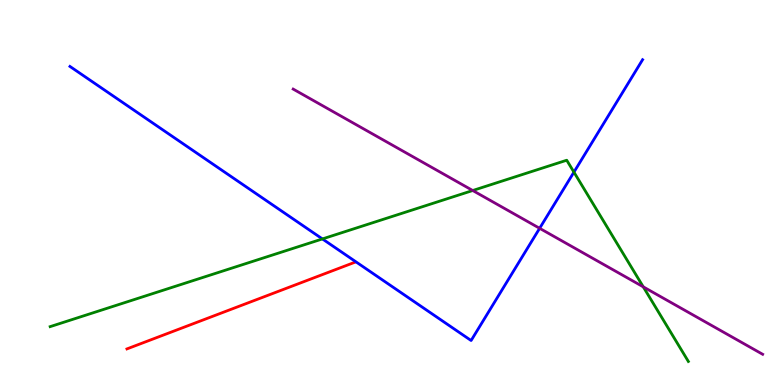[{'lines': ['blue', 'red'], 'intersections': []}, {'lines': ['green', 'red'], 'intersections': []}, {'lines': ['purple', 'red'], 'intersections': []}, {'lines': ['blue', 'green'], 'intersections': [{'x': 4.16, 'y': 3.79}, {'x': 7.41, 'y': 5.53}]}, {'lines': ['blue', 'purple'], 'intersections': [{'x': 6.96, 'y': 4.07}]}, {'lines': ['green', 'purple'], 'intersections': [{'x': 6.1, 'y': 5.05}, {'x': 8.3, 'y': 2.55}]}]